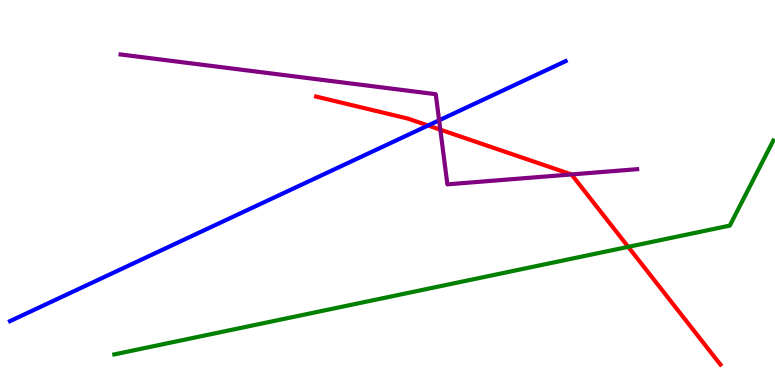[{'lines': ['blue', 'red'], 'intersections': [{'x': 5.52, 'y': 6.74}]}, {'lines': ['green', 'red'], 'intersections': [{'x': 8.11, 'y': 3.59}]}, {'lines': ['purple', 'red'], 'intersections': [{'x': 5.68, 'y': 6.63}, {'x': 7.37, 'y': 5.47}]}, {'lines': ['blue', 'green'], 'intersections': []}, {'lines': ['blue', 'purple'], 'intersections': [{'x': 5.67, 'y': 6.87}]}, {'lines': ['green', 'purple'], 'intersections': []}]